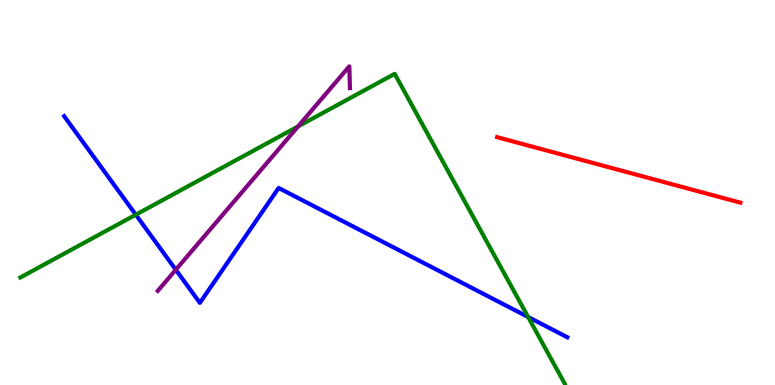[{'lines': ['blue', 'red'], 'intersections': []}, {'lines': ['green', 'red'], 'intersections': []}, {'lines': ['purple', 'red'], 'intersections': []}, {'lines': ['blue', 'green'], 'intersections': [{'x': 1.75, 'y': 4.42}, {'x': 6.81, 'y': 1.77}]}, {'lines': ['blue', 'purple'], 'intersections': [{'x': 2.27, 'y': 2.99}]}, {'lines': ['green', 'purple'], 'intersections': [{'x': 3.85, 'y': 6.72}]}]